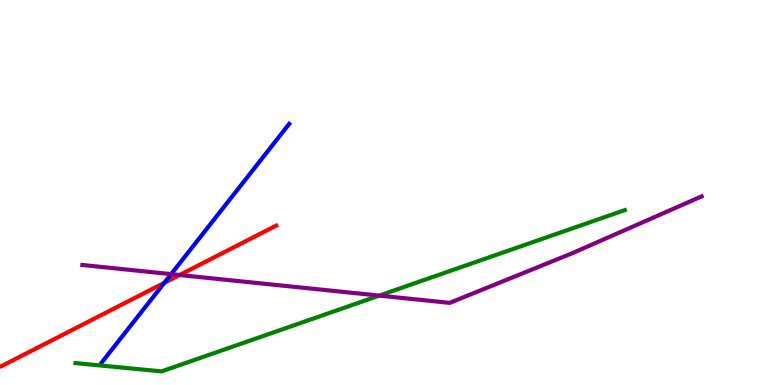[{'lines': ['blue', 'red'], 'intersections': [{'x': 2.12, 'y': 2.65}]}, {'lines': ['green', 'red'], 'intersections': []}, {'lines': ['purple', 'red'], 'intersections': [{'x': 2.32, 'y': 2.86}]}, {'lines': ['blue', 'green'], 'intersections': []}, {'lines': ['blue', 'purple'], 'intersections': [{'x': 2.21, 'y': 2.88}]}, {'lines': ['green', 'purple'], 'intersections': [{'x': 4.89, 'y': 2.32}]}]